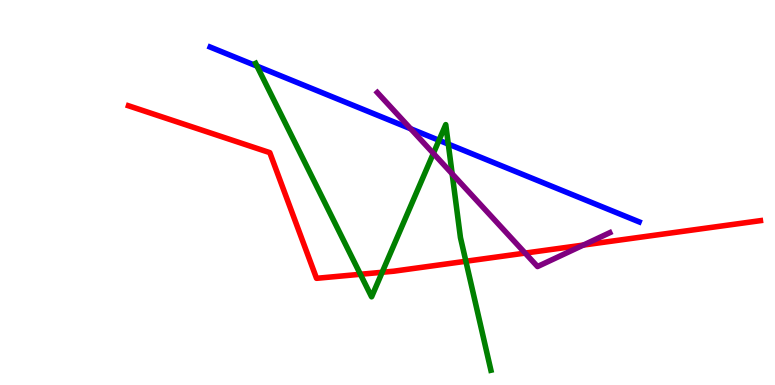[{'lines': ['blue', 'red'], 'intersections': []}, {'lines': ['green', 'red'], 'intersections': [{'x': 4.65, 'y': 2.88}, {'x': 4.93, 'y': 2.93}, {'x': 6.01, 'y': 3.21}]}, {'lines': ['purple', 'red'], 'intersections': [{'x': 6.78, 'y': 3.43}, {'x': 7.53, 'y': 3.63}]}, {'lines': ['blue', 'green'], 'intersections': [{'x': 3.32, 'y': 8.28}, {'x': 5.66, 'y': 6.36}, {'x': 5.78, 'y': 6.26}]}, {'lines': ['blue', 'purple'], 'intersections': [{'x': 5.3, 'y': 6.66}]}, {'lines': ['green', 'purple'], 'intersections': [{'x': 5.59, 'y': 6.02}, {'x': 5.83, 'y': 5.49}]}]